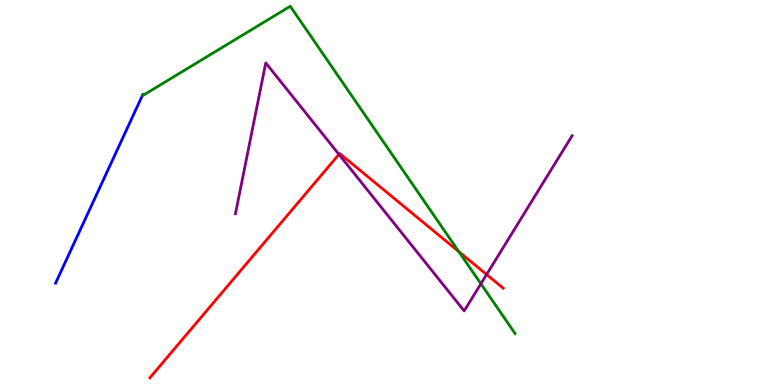[{'lines': ['blue', 'red'], 'intersections': []}, {'lines': ['green', 'red'], 'intersections': [{'x': 5.92, 'y': 3.46}]}, {'lines': ['purple', 'red'], 'intersections': [{'x': 4.37, 'y': 5.99}, {'x': 6.28, 'y': 2.87}]}, {'lines': ['blue', 'green'], 'intersections': []}, {'lines': ['blue', 'purple'], 'intersections': []}, {'lines': ['green', 'purple'], 'intersections': [{'x': 6.21, 'y': 2.63}]}]